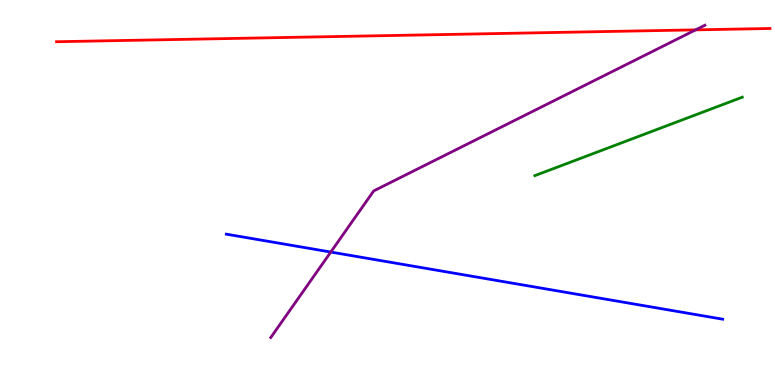[{'lines': ['blue', 'red'], 'intersections': []}, {'lines': ['green', 'red'], 'intersections': []}, {'lines': ['purple', 'red'], 'intersections': [{'x': 8.98, 'y': 9.22}]}, {'lines': ['blue', 'green'], 'intersections': []}, {'lines': ['blue', 'purple'], 'intersections': [{'x': 4.27, 'y': 3.45}]}, {'lines': ['green', 'purple'], 'intersections': []}]